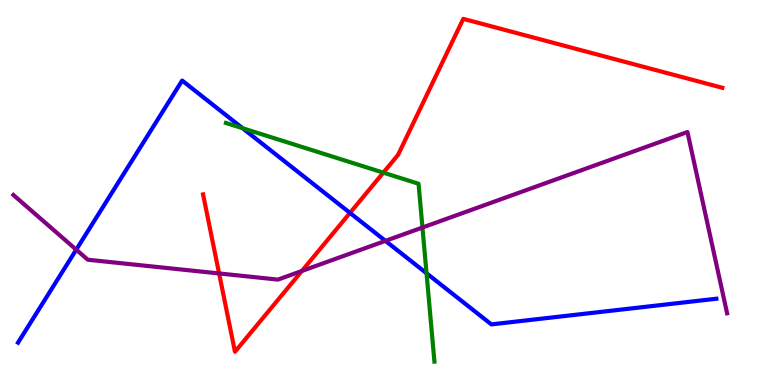[{'lines': ['blue', 'red'], 'intersections': [{'x': 4.52, 'y': 4.47}]}, {'lines': ['green', 'red'], 'intersections': [{'x': 4.95, 'y': 5.52}]}, {'lines': ['purple', 'red'], 'intersections': [{'x': 2.83, 'y': 2.9}, {'x': 3.9, 'y': 2.96}]}, {'lines': ['blue', 'green'], 'intersections': [{'x': 3.13, 'y': 6.67}, {'x': 5.5, 'y': 2.9}]}, {'lines': ['blue', 'purple'], 'intersections': [{'x': 0.984, 'y': 3.51}, {'x': 4.97, 'y': 3.74}]}, {'lines': ['green', 'purple'], 'intersections': [{'x': 5.45, 'y': 4.09}]}]